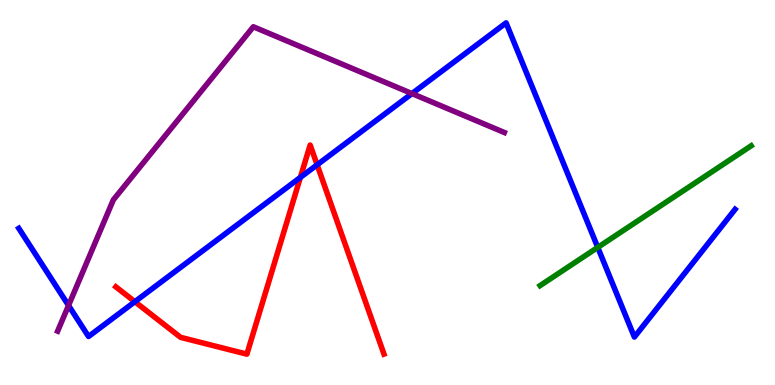[{'lines': ['blue', 'red'], 'intersections': [{'x': 1.74, 'y': 2.16}, {'x': 3.88, 'y': 5.39}, {'x': 4.09, 'y': 5.72}]}, {'lines': ['green', 'red'], 'intersections': []}, {'lines': ['purple', 'red'], 'intersections': []}, {'lines': ['blue', 'green'], 'intersections': [{'x': 7.71, 'y': 3.57}]}, {'lines': ['blue', 'purple'], 'intersections': [{'x': 0.884, 'y': 2.07}, {'x': 5.32, 'y': 7.57}]}, {'lines': ['green', 'purple'], 'intersections': []}]